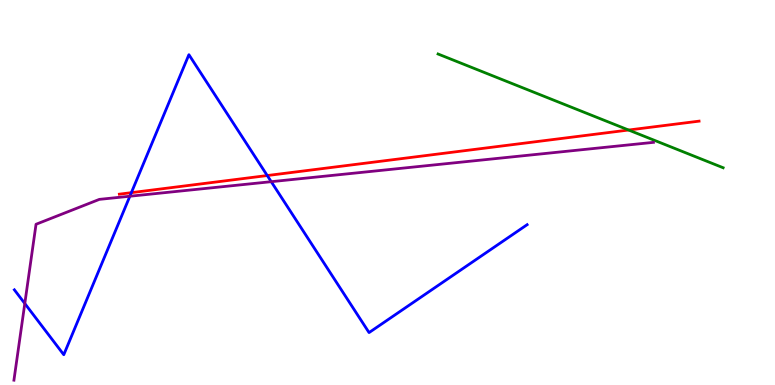[{'lines': ['blue', 'red'], 'intersections': [{'x': 1.7, 'y': 5.0}, {'x': 3.45, 'y': 5.44}]}, {'lines': ['green', 'red'], 'intersections': [{'x': 8.11, 'y': 6.62}]}, {'lines': ['purple', 'red'], 'intersections': []}, {'lines': ['blue', 'green'], 'intersections': []}, {'lines': ['blue', 'purple'], 'intersections': [{'x': 0.32, 'y': 2.12}, {'x': 1.68, 'y': 4.9}, {'x': 3.5, 'y': 5.28}]}, {'lines': ['green', 'purple'], 'intersections': []}]